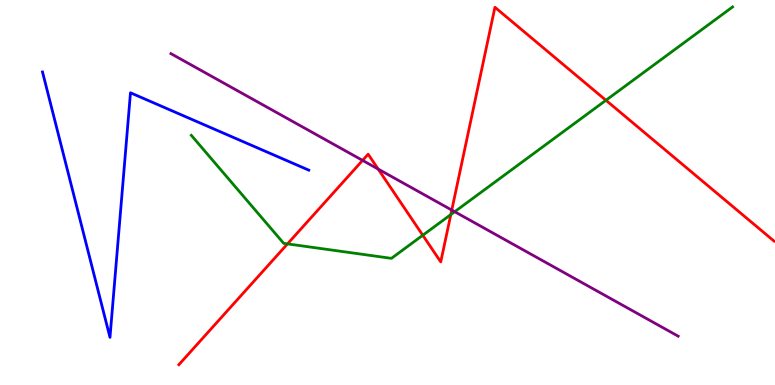[{'lines': ['blue', 'red'], 'intersections': []}, {'lines': ['green', 'red'], 'intersections': [{'x': 3.71, 'y': 3.67}, {'x': 5.46, 'y': 3.89}, {'x': 5.82, 'y': 4.43}, {'x': 7.82, 'y': 7.4}]}, {'lines': ['purple', 'red'], 'intersections': [{'x': 4.68, 'y': 5.83}, {'x': 4.88, 'y': 5.61}, {'x': 5.83, 'y': 4.54}]}, {'lines': ['blue', 'green'], 'intersections': []}, {'lines': ['blue', 'purple'], 'intersections': []}, {'lines': ['green', 'purple'], 'intersections': [{'x': 5.87, 'y': 4.5}]}]